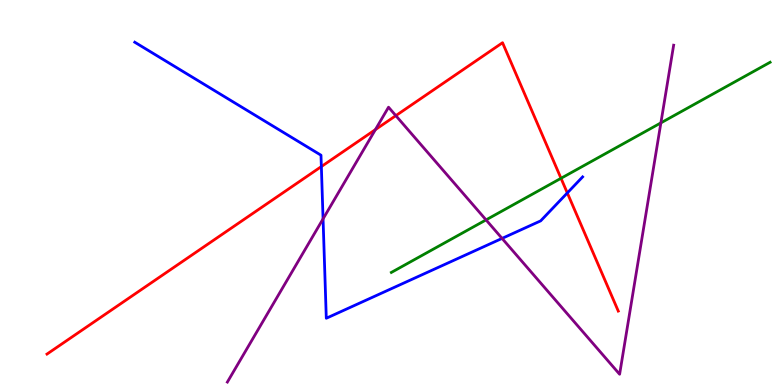[{'lines': ['blue', 'red'], 'intersections': [{'x': 4.15, 'y': 5.67}, {'x': 7.32, 'y': 4.99}]}, {'lines': ['green', 'red'], 'intersections': [{'x': 7.24, 'y': 5.37}]}, {'lines': ['purple', 'red'], 'intersections': [{'x': 4.84, 'y': 6.63}, {'x': 5.11, 'y': 7.0}]}, {'lines': ['blue', 'green'], 'intersections': []}, {'lines': ['blue', 'purple'], 'intersections': [{'x': 4.17, 'y': 4.31}, {'x': 6.48, 'y': 3.81}]}, {'lines': ['green', 'purple'], 'intersections': [{'x': 6.27, 'y': 4.29}, {'x': 8.53, 'y': 6.81}]}]